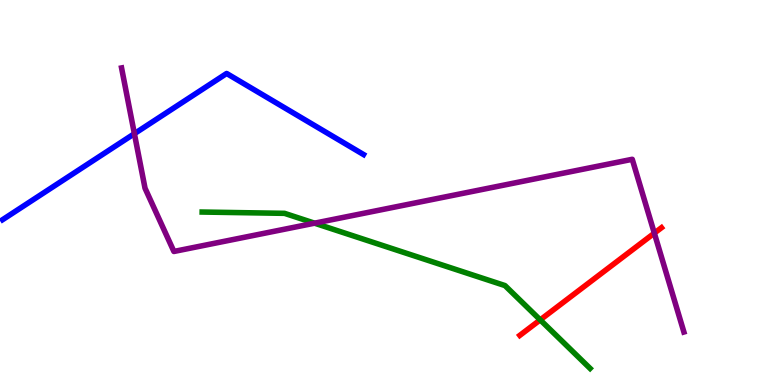[{'lines': ['blue', 'red'], 'intersections': []}, {'lines': ['green', 'red'], 'intersections': [{'x': 6.97, 'y': 1.69}]}, {'lines': ['purple', 'red'], 'intersections': [{'x': 8.44, 'y': 3.94}]}, {'lines': ['blue', 'green'], 'intersections': []}, {'lines': ['blue', 'purple'], 'intersections': [{'x': 1.73, 'y': 6.53}]}, {'lines': ['green', 'purple'], 'intersections': [{'x': 4.06, 'y': 4.2}]}]